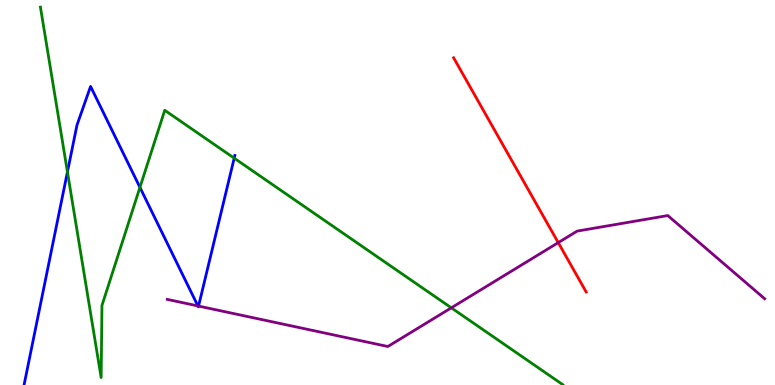[{'lines': ['blue', 'red'], 'intersections': []}, {'lines': ['green', 'red'], 'intersections': []}, {'lines': ['purple', 'red'], 'intersections': [{'x': 7.2, 'y': 3.7}]}, {'lines': ['blue', 'green'], 'intersections': [{'x': 0.87, 'y': 5.53}, {'x': 1.81, 'y': 5.13}, {'x': 3.02, 'y': 5.89}]}, {'lines': ['blue', 'purple'], 'intersections': [{'x': 2.55, 'y': 2.05}, {'x': 2.56, 'y': 2.05}]}, {'lines': ['green', 'purple'], 'intersections': [{'x': 5.82, 'y': 2.0}]}]